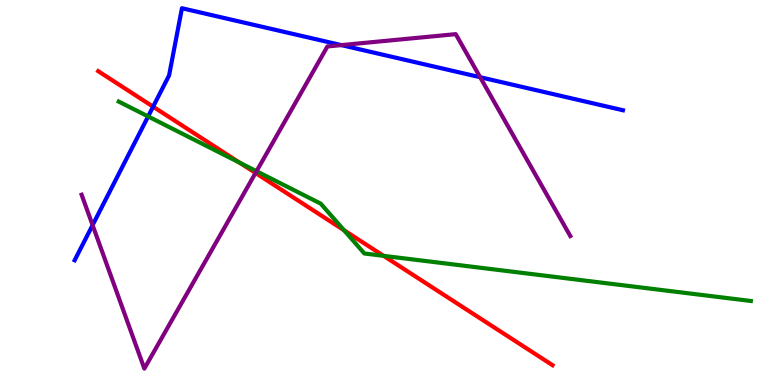[{'lines': ['blue', 'red'], 'intersections': [{'x': 1.98, 'y': 7.23}]}, {'lines': ['green', 'red'], 'intersections': [{'x': 3.09, 'y': 5.78}, {'x': 4.44, 'y': 4.02}, {'x': 4.95, 'y': 3.35}]}, {'lines': ['purple', 'red'], 'intersections': [{'x': 3.3, 'y': 5.51}]}, {'lines': ['blue', 'green'], 'intersections': [{'x': 1.91, 'y': 6.98}]}, {'lines': ['blue', 'purple'], 'intersections': [{'x': 1.19, 'y': 4.15}, {'x': 4.4, 'y': 8.83}, {'x': 6.2, 'y': 7.99}]}, {'lines': ['green', 'purple'], 'intersections': [{'x': 3.31, 'y': 5.55}]}]